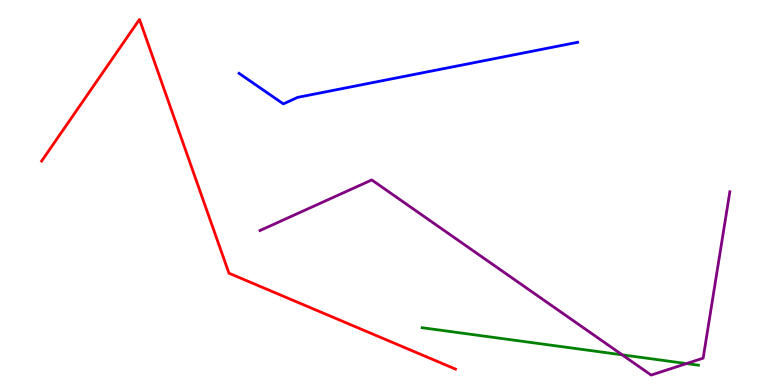[{'lines': ['blue', 'red'], 'intersections': []}, {'lines': ['green', 'red'], 'intersections': []}, {'lines': ['purple', 'red'], 'intersections': []}, {'lines': ['blue', 'green'], 'intersections': []}, {'lines': ['blue', 'purple'], 'intersections': []}, {'lines': ['green', 'purple'], 'intersections': [{'x': 8.03, 'y': 0.783}, {'x': 8.86, 'y': 0.557}]}]